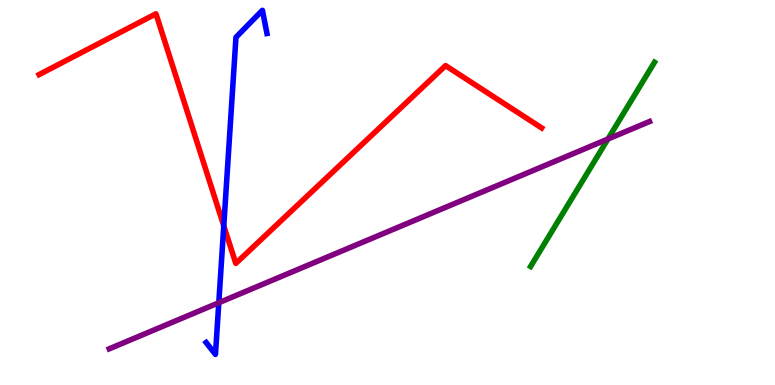[{'lines': ['blue', 'red'], 'intersections': [{'x': 2.89, 'y': 4.13}]}, {'lines': ['green', 'red'], 'intersections': []}, {'lines': ['purple', 'red'], 'intersections': []}, {'lines': ['blue', 'green'], 'intersections': []}, {'lines': ['blue', 'purple'], 'intersections': [{'x': 2.82, 'y': 2.14}]}, {'lines': ['green', 'purple'], 'intersections': [{'x': 7.84, 'y': 6.39}]}]